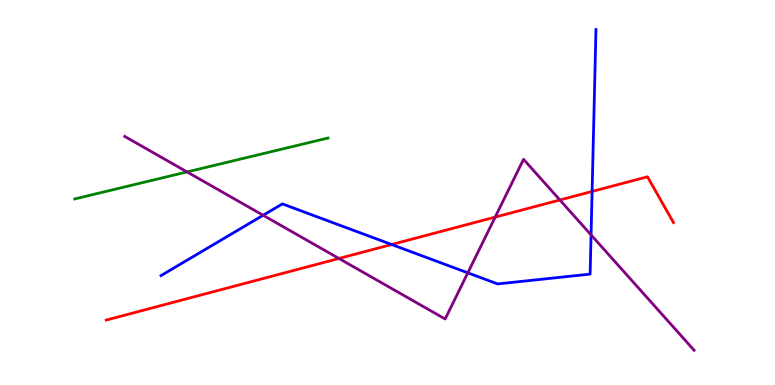[{'lines': ['blue', 'red'], 'intersections': [{'x': 5.05, 'y': 3.65}, {'x': 7.64, 'y': 5.03}]}, {'lines': ['green', 'red'], 'intersections': []}, {'lines': ['purple', 'red'], 'intersections': [{'x': 4.37, 'y': 3.29}, {'x': 6.39, 'y': 4.36}, {'x': 7.22, 'y': 4.81}]}, {'lines': ['blue', 'green'], 'intersections': []}, {'lines': ['blue', 'purple'], 'intersections': [{'x': 3.4, 'y': 4.41}, {'x': 6.04, 'y': 2.91}, {'x': 7.63, 'y': 3.9}]}, {'lines': ['green', 'purple'], 'intersections': [{'x': 2.41, 'y': 5.53}]}]